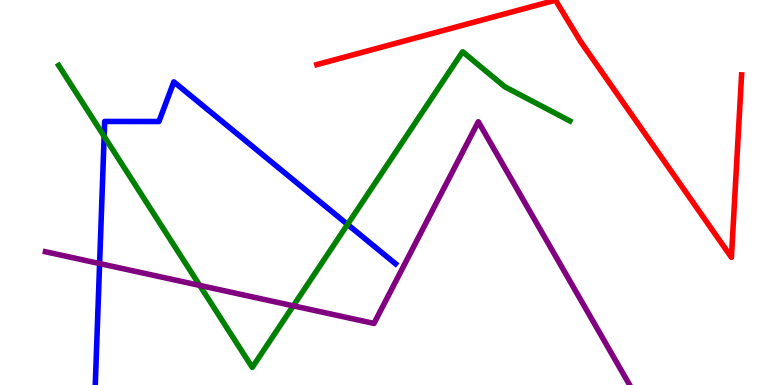[{'lines': ['blue', 'red'], 'intersections': []}, {'lines': ['green', 'red'], 'intersections': []}, {'lines': ['purple', 'red'], 'intersections': []}, {'lines': ['blue', 'green'], 'intersections': [{'x': 1.34, 'y': 6.46}, {'x': 4.48, 'y': 4.17}]}, {'lines': ['blue', 'purple'], 'intersections': [{'x': 1.29, 'y': 3.15}]}, {'lines': ['green', 'purple'], 'intersections': [{'x': 2.58, 'y': 2.59}, {'x': 3.78, 'y': 2.06}]}]